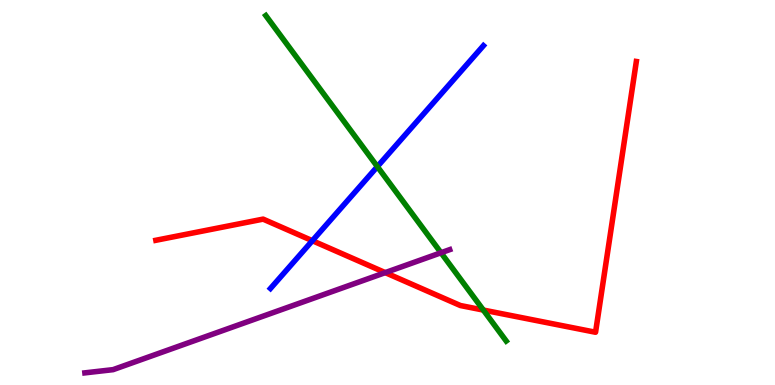[{'lines': ['blue', 'red'], 'intersections': [{'x': 4.03, 'y': 3.75}]}, {'lines': ['green', 'red'], 'intersections': [{'x': 6.24, 'y': 1.95}]}, {'lines': ['purple', 'red'], 'intersections': [{'x': 4.97, 'y': 2.92}]}, {'lines': ['blue', 'green'], 'intersections': [{'x': 4.87, 'y': 5.67}]}, {'lines': ['blue', 'purple'], 'intersections': []}, {'lines': ['green', 'purple'], 'intersections': [{'x': 5.69, 'y': 3.44}]}]